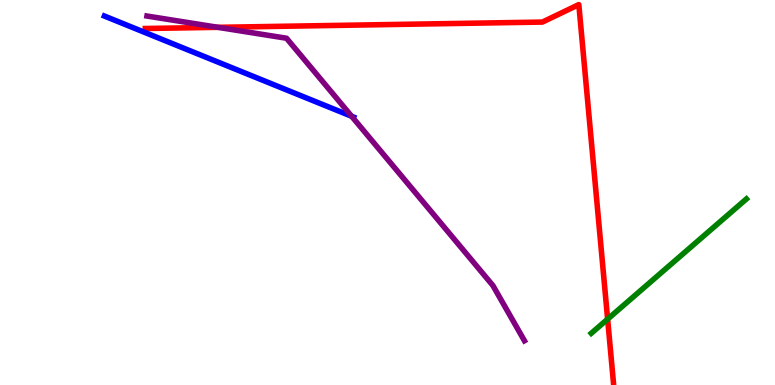[{'lines': ['blue', 'red'], 'intersections': []}, {'lines': ['green', 'red'], 'intersections': [{'x': 7.84, 'y': 1.71}]}, {'lines': ['purple', 'red'], 'intersections': [{'x': 2.81, 'y': 9.29}]}, {'lines': ['blue', 'green'], 'intersections': []}, {'lines': ['blue', 'purple'], 'intersections': [{'x': 4.54, 'y': 6.98}]}, {'lines': ['green', 'purple'], 'intersections': []}]